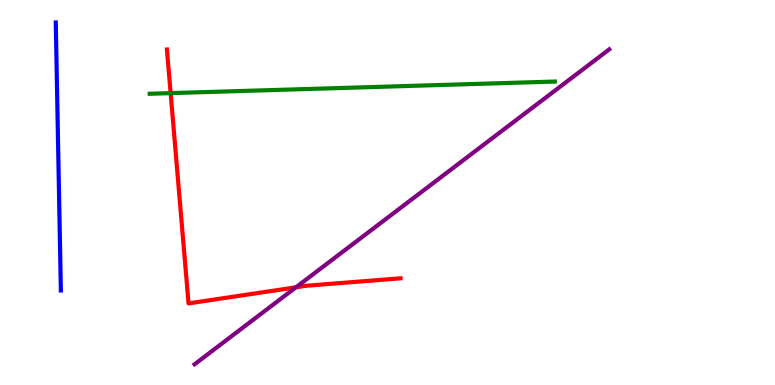[{'lines': ['blue', 'red'], 'intersections': []}, {'lines': ['green', 'red'], 'intersections': [{'x': 2.2, 'y': 7.58}]}, {'lines': ['purple', 'red'], 'intersections': [{'x': 3.82, 'y': 2.54}]}, {'lines': ['blue', 'green'], 'intersections': []}, {'lines': ['blue', 'purple'], 'intersections': []}, {'lines': ['green', 'purple'], 'intersections': []}]